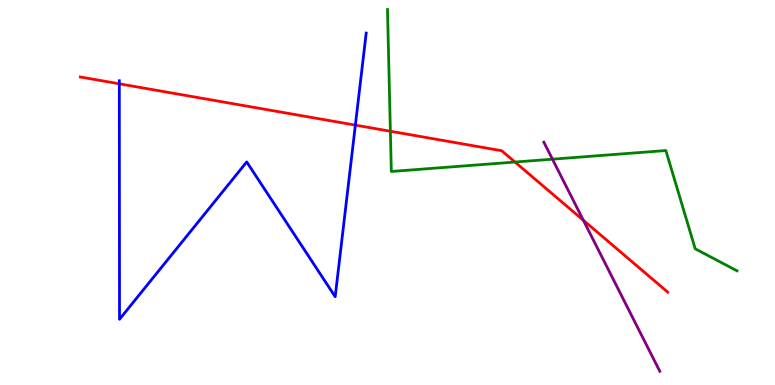[{'lines': ['blue', 'red'], 'intersections': [{'x': 1.54, 'y': 7.82}, {'x': 4.59, 'y': 6.75}]}, {'lines': ['green', 'red'], 'intersections': [{'x': 5.04, 'y': 6.59}, {'x': 6.64, 'y': 5.79}]}, {'lines': ['purple', 'red'], 'intersections': [{'x': 7.53, 'y': 4.28}]}, {'lines': ['blue', 'green'], 'intersections': []}, {'lines': ['blue', 'purple'], 'intersections': []}, {'lines': ['green', 'purple'], 'intersections': [{'x': 7.13, 'y': 5.87}]}]